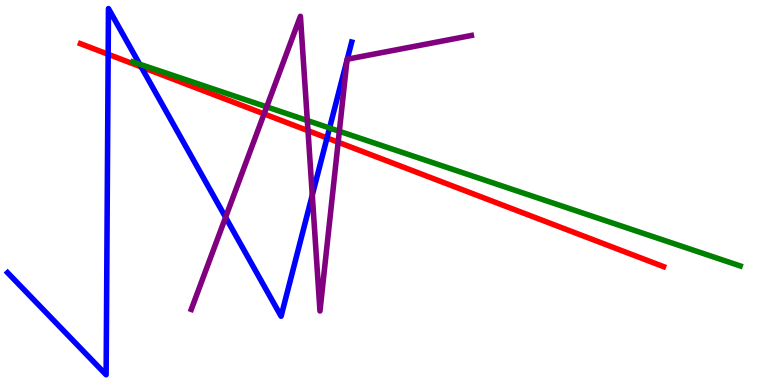[{'lines': ['blue', 'red'], 'intersections': [{'x': 1.4, 'y': 8.59}, {'x': 1.82, 'y': 8.26}, {'x': 4.22, 'y': 6.42}]}, {'lines': ['green', 'red'], 'intersections': []}, {'lines': ['purple', 'red'], 'intersections': [{'x': 3.41, 'y': 7.04}, {'x': 3.97, 'y': 6.61}, {'x': 4.36, 'y': 6.31}]}, {'lines': ['blue', 'green'], 'intersections': [{'x': 1.8, 'y': 8.33}, {'x': 4.25, 'y': 6.68}]}, {'lines': ['blue', 'purple'], 'intersections': [{'x': 2.91, 'y': 4.36}, {'x': 4.03, 'y': 4.93}, {'x': 4.48, 'y': 8.43}, {'x': 4.48, 'y': 8.46}]}, {'lines': ['green', 'purple'], 'intersections': [{'x': 3.44, 'y': 7.22}, {'x': 3.97, 'y': 6.87}, {'x': 4.38, 'y': 6.59}]}]